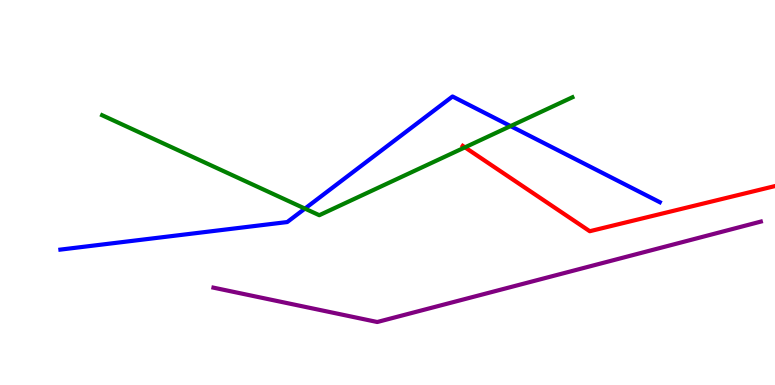[{'lines': ['blue', 'red'], 'intersections': []}, {'lines': ['green', 'red'], 'intersections': [{'x': 6.0, 'y': 6.17}]}, {'lines': ['purple', 'red'], 'intersections': []}, {'lines': ['blue', 'green'], 'intersections': [{'x': 3.93, 'y': 4.58}, {'x': 6.59, 'y': 6.72}]}, {'lines': ['blue', 'purple'], 'intersections': []}, {'lines': ['green', 'purple'], 'intersections': []}]